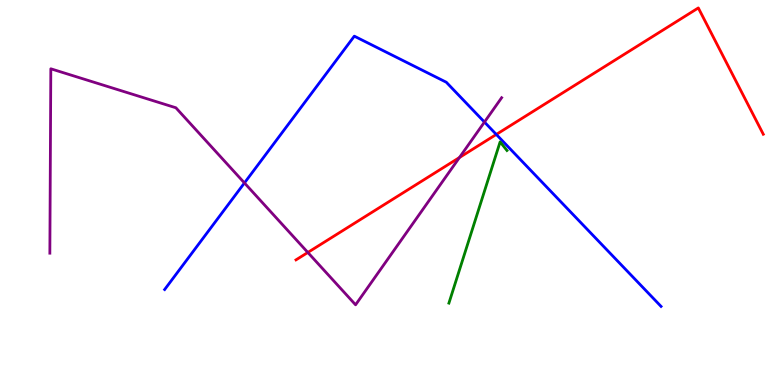[{'lines': ['blue', 'red'], 'intersections': [{'x': 6.4, 'y': 6.51}]}, {'lines': ['green', 'red'], 'intersections': []}, {'lines': ['purple', 'red'], 'intersections': [{'x': 3.97, 'y': 3.44}, {'x': 5.93, 'y': 5.91}]}, {'lines': ['blue', 'green'], 'intersections': []}, {'lines': ['blue', 'purple'], 'intersections': [{'x': 3.15, 'y': 5.25}, {'x': 6.25, 'y': 6.83}]}, {'lines': ['green', 'purple'], 'intersections': []}]